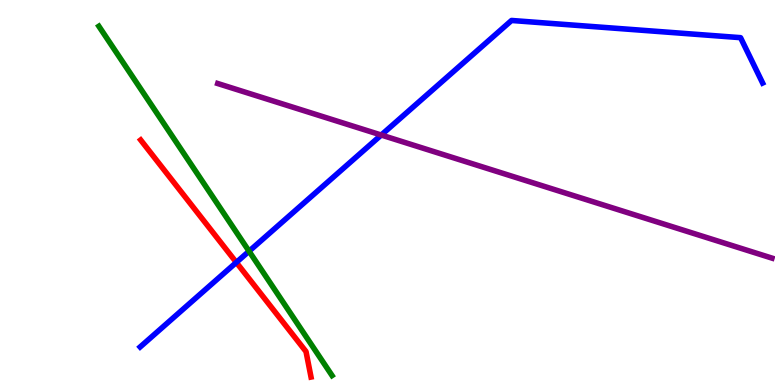[{'lines': ['blue', 'red'], 'intersections': [{'x': 3.05, 'y': 3.18}]}, {'lines': ['green', 'red'], 'intersections': []}, {'lines': ['purple', 'red'], 'intersections': []}, {'lines': ['blue', 'green'], 'intersections': [{'x': 3.21, 'y': 3.47}]}, {'lines': ['blue', 'purple'], 'intersections': [{'x': 4.92, 'y': 6.49}]}, {'lines': ['green', 'purple'], 'intersections': []}]